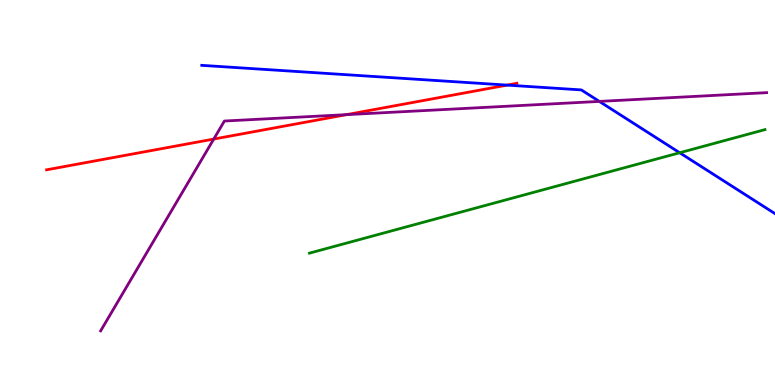[{'lines': ['blue', 'red'], 'intersections': [{'x': 6.54, 'y': 7.79}]}, {'lines': ['green', 'red'], 'intersections': []}, {'lines': ['purple', 'red'], 'intersections': [{'x': 2.76, 'y': 6.39}, {'x': 4.47, 'y': 7.02}]}, {'lines': ['blue', 'green'], 'intersections': [{'x': 8.77, 'y': 6.03}]}, {'lines': ['blue', 'purple'], 'intersections': [{'x': 7.73, 'y': 7.37}]}, {'lines': ['green', 'purple'], 'intersections': []}]